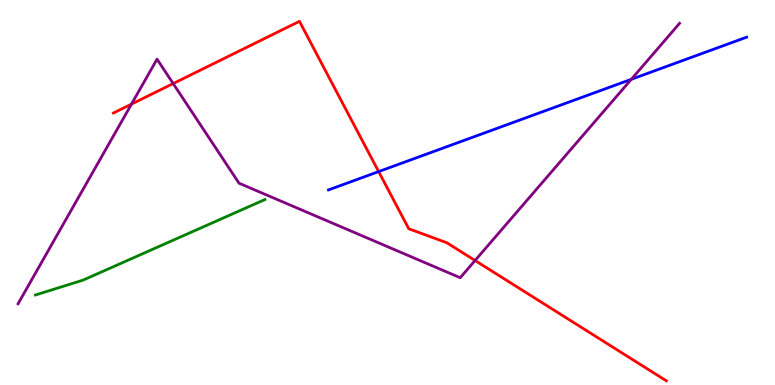[{'lines': ['blue', 'red'], 'intersections': [{'x': 4.89, 'y': 5.54}]}, {'lines': ['green', 'red'], 'intersections': []}, {'lines': ['purple', 'red'], 'intersections': [{'x': 1.7, 'y': 7.3}, {'x': 2.23, 'y': 7.83}, {'x': 6.13, 'y': 3.23}]}, {'lines': ['blue', 'green'], 'intersections': []}, {'lines': ['blue', 'purple'], 'intersections': [{'x': 8.15, 'y': 7.94}]}, {'lines': ['green', 'purple'], 'intersections': []}]